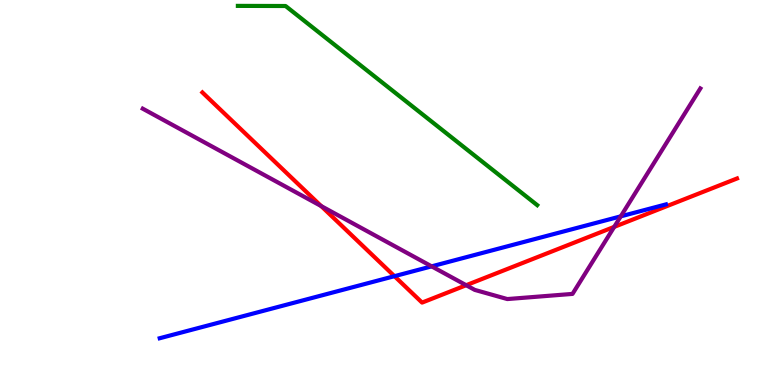[{'lines': ['blue', 'red'], 'intersections': [{'x': 5.09, 'y': 2.83}]}, {'lines': ['green', 'red'], 'intersections': []}, {'lines': ['purple', 'red'], 'intersections': [{'x': 4.14, 'y': 4.65}, {'x': 6.02, 'y': 2.59}, {'x': 7.93, 'y': 4.11}]}, {'lines': ['blue', 'green'], 'intersections': []}, {'lines': ['blue', 'purple'], 'intersections': [{'x': 5.57, 'y': 3.08}, {'x': 8.01, 'y': 4.38}]}, {'lines': ['green', 'purple'], 'intersections': []}]